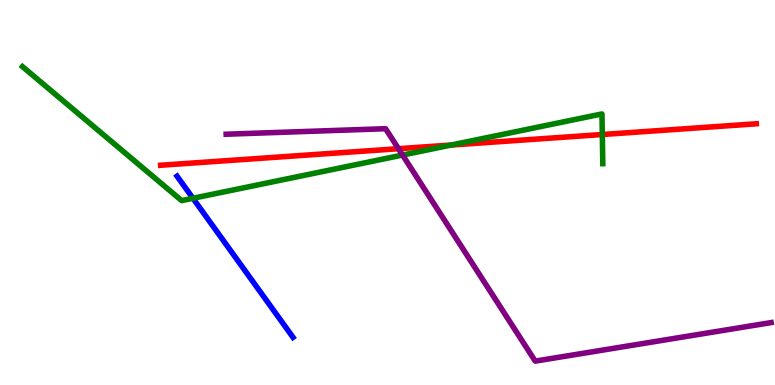[{'lines': ['blue', 'red'], 'intersections': []}, {'lines': ['green', 'red'], 'intersections': [{'x': 5.82, 'y': 6.23}, {'x': 7.77, 'y': 6.51}]}, {'lines': ['purple', 'red'], 'intersections': [{'x': 5.14, 'y': 6.14}]}, {'lines': ['blue', 'green'], 'intersections': [{'x': 2.49, 'y': 4.85}]}, {'lines': ['blue', 'purple'], 'intersections': []}, {'lines': ['green', 'purple'], 'intersections': [{'x': 5.19, 'y': 5.97}]}]